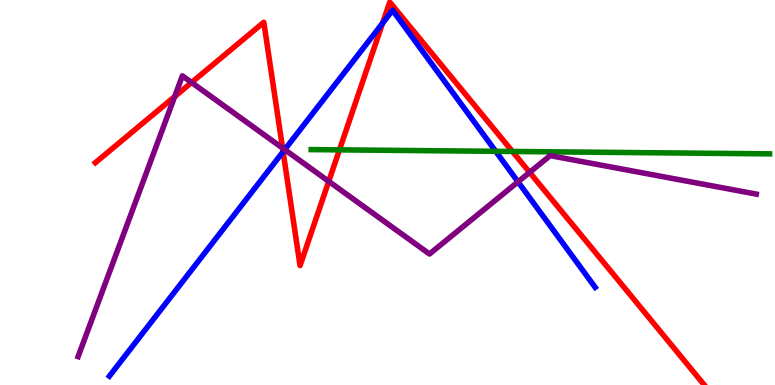[{'lines': ['blue', 'red'], 'intersections': [{'x': 3.65, 'y': 6.06}, {'x': 4.94, 'y': 9.4}]}, {'lines': ['green', 'red'], 'intersections': [{'x': 4.38, 'y': 6.11}, {'x': 6.61, 'y': 6.07}]}, {'lines': ['purple', 'red'], 'intersections': [{'x': 2.25, 'y': 7.49}, {'x': 2.47, 'y': 7.86}, {'x': 3.65, 'y': 6.15}, {'x': 4.24, 'y': 5.29}, {'x': 6.83, 'y': 5.52}]}, {'lines': ['blue', 'green'], 'intersections': [{'x': 6.4, 'y': 6.07}]}, {'lines': ['blue', 'purple'], 'intersections': [{'x': 3.67, 'y': 6.11}, {'x': 6.68, 'y': 5.28}]}, {'lines': ['green', 'purple'], 'intersections': []}]